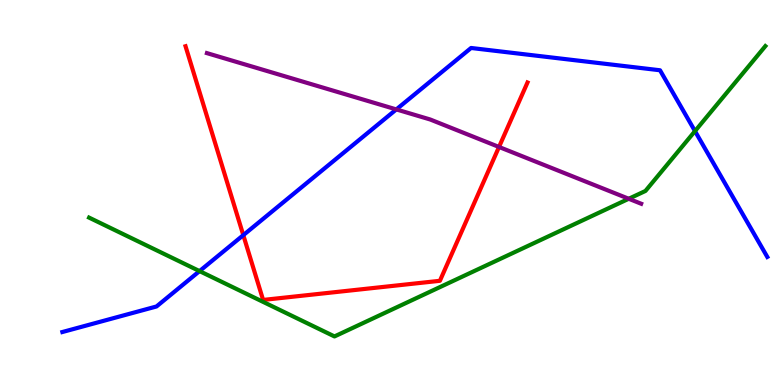[{'lines': ['blue', 'red'], 'intersections': [{'x': 3.14, 'y': 3.89}]}, {'lines': ['green', 'red'], 'intersections': []}, {'lines': ['purple', 'red'], 'intersections': [{'x': 6.44, 'y': 6.18}]}, {'lines': ['blue', 'green'], 'intersections': [{'x': 2.57, 'y': 2.96}, {'x': 8.97, 'y': 6.59}]}, {'lines': ['blue', 'purple'], 'intersections': [{'x': 5.11, 'y': 7.16}]}, {'lines': ['green', 'purple'], 'intersections': [{'x': 8.11, 'y': 4.84}]}]